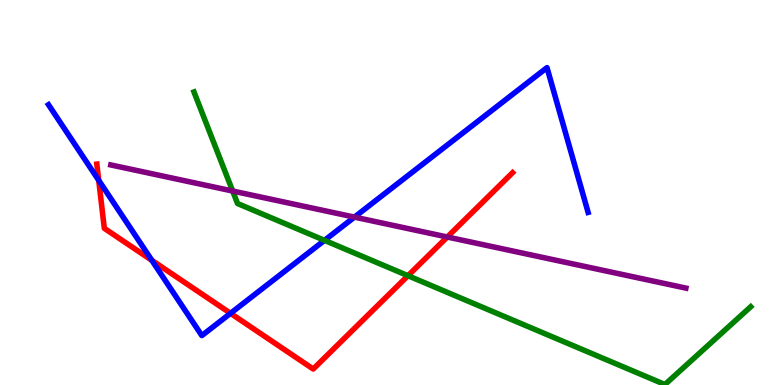[{'lines': ['blue', 'red'], 'intersections': [{'x': 1.27, 'y': 5.32}, {'x': 1.96, 'y': 3.24}, {'x': 2.97, 'y': 1.86}]}, {'lines': ['green', 'red'], 'intersections': [{'x': 5.26, 'y': 2.84}]}, {'lines': ['purple', 'red'], 'intersections': [{'x': 5.77, 'y': 3.84}]}, {'lines': ['blue', 'green'], 'intersections': [{'x': 4.19, 'y': 3.76}]}, {'lines': ['blue', 'purple'], 'intersections': [{'x': 4.57, 'y': 4.36}]}, {'lines': ['green', 'purple'], 'intersections': [{'x': 3.0, 'y': 5.04}]}]